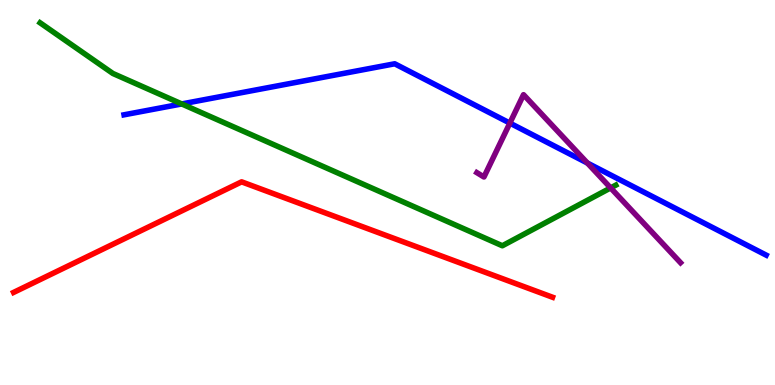[{'lines': ['blue', 'red'], 'intersections': []}, {'lines': ['green', 'red'], 'intersections': []}, {'lines': ['purple', 'red'], 'intersections': []}, {'lines': ['blue', 'green'], 'intersections': [{'x': 2.34, 'y': 7.3}]}, {'lines': ['blue', 'purple'], 'intersections': [{'x': 6.58, 'y': 6.8}, {'x': 7.58, 'y': 5.77}]}, {'lines': ['green', 'purple'], 'intersections': [{'x': 7.88, 'y': 5.12}]}]